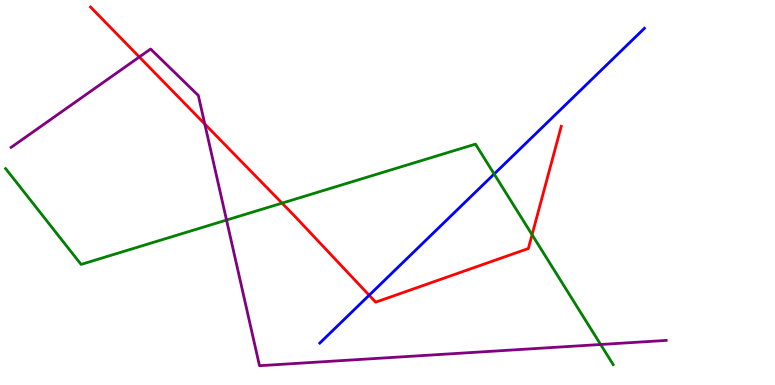[{'lines': ['blue', 'red'], 'intersections': [{'x': 4.76, 'y': 2.33}]}, {'lines': ['green', 'red'], 'intersections': [{'x': 3.64, 'y': 4.72}, {'x': 6.87, 'y': 3.9}]}, {'lines': ['purple', 'red'], 'intersections': [{'x': 1.8, 'y': 8.52}, {'x': 2.64, 'y': 6.78}]}, {'lines': ['blue', 'green'], 'intersections': [{'x': 6.38, 'y': 5.48}]}, {'lines': ['blue', 'purple'], 'intersections': []}, {'lines': ['green', 'purple'], 'intersections': [{'x': 2.92, 'y': 4.28}, {'x': 7.75, 'y': 1.05}]}]